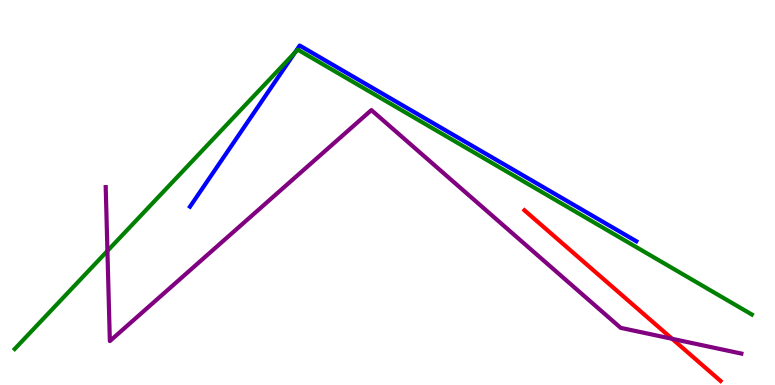[{'lines': ['blue', 'red'], 'intersections': []}, {'lines': ['green', 'red'], 'intersections': []}, {'lines': ['purple', 'red'], 'intersections': [{'x': 8.67, 'y': 1.2}]}, {'lines': ['blue', 'green'], 'intersections': [{'x': 3.8, 'y': 8.63}]}, {'lines': ['blue', 'purple'], 'intersections': []}, {'lines': ['green', 'purple'], 'intersections': [{'x': 1.39, 'y': 3.48}]}]